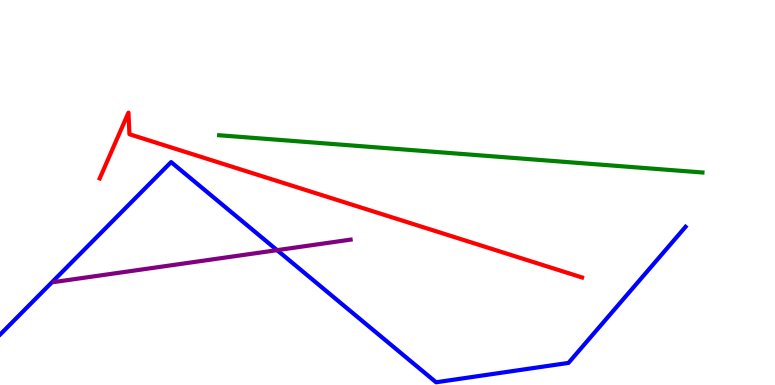[{'lines': ['blue', 'red'], 'intersections': []}, {'lines': ['green', 'red'], 'intersections': []}, {'lines': ['purple', 'red'], 'intersections': []}, {'lines': ['blue', 'green'], 'intersections': []}, {'lines': ['blue', 'purple'], 'intersections': [{'x': 3.58, 'y': 3.5}]}, {'lines': ['green', 'purple'], 'intersections': []}]